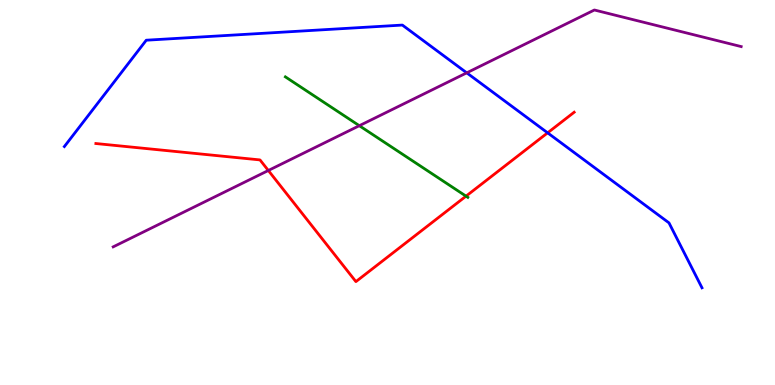[{'lines': ['blue', 'red'], 'intersections': [{'x': 7.07, 'y': 6.55}]}, {'lines': ['green', 'red'], 'intersections': [{'x': 6.01, 'y': 4.9}]}, {'lines': ['purple', 'red'], 'intersections': [{'x': 3.46, 'y': 5.57}]}, {'lines': ['blue', 'green'], 'intersections': []}, {'lines': ['blue', 'purple'], 'intersections': [{'x': 6.02, 'y': 8.11}]}, {'lines': ['green', 'purple'], 'intersections': [{'x': 4.64, 'y': 6.74}]}]